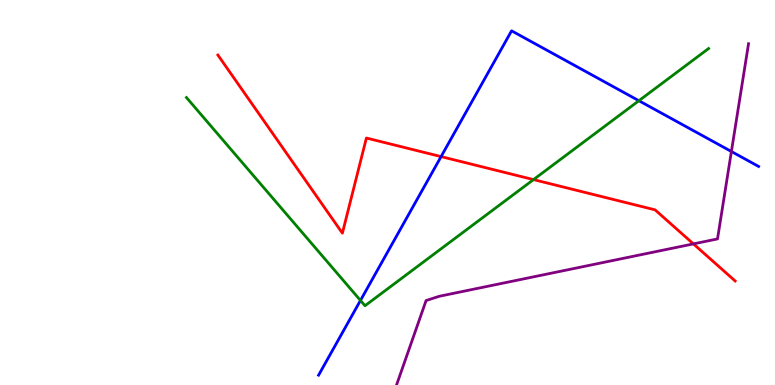[{'lines': ['blue', 'red'], 'intersections': [{'x': 5.69, 'y': 5.93}]}, {'lines': ['green', 'red'], 'intersections': [{'x': 6.88, 'y': 5.33}]}, {'lines': ['purple', 'red'], 'intersections': [{'x': 8.95, 'y': 3.67}]}, {'lines': ['blue', 'green'], 'intersections': [{'x': 4.65, 'y': 2.2}, {'x': 8.24, 'y': 7.38}]}, {'lines': ['blue', 'purple'], 'intersections': [{'x': 9.44, 'y': 6.06}]}, {'lines': ['green', 'purple'], 'intersections': []}]